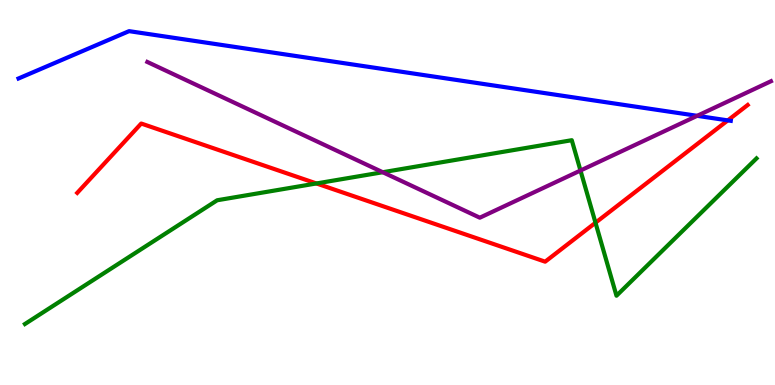[{'lines': ['blue', 'red'], 'intersections': [{'x': 9.39, 'y': 6.87}]}, {'lines': ['green', 'red'], 'intersections': [{'x': 4.08, 'y': 5.23}, {'x': 7.68, 'y': 4.21}]}, {'lines': ['purple', 'red'], 'intersections': []}, {'lines': ['blue', 'green'], 'intersections': []}, {'lines': ['blue', 'purple'], 'intersections': [{'x': 9.0, 'y': 6.99}]}, {'lines': ['green', 'purple'], 'intersections': [{'x': 4.94, 'y': 5.53}, {'x': 7.49, 'y': 5.57}]}]